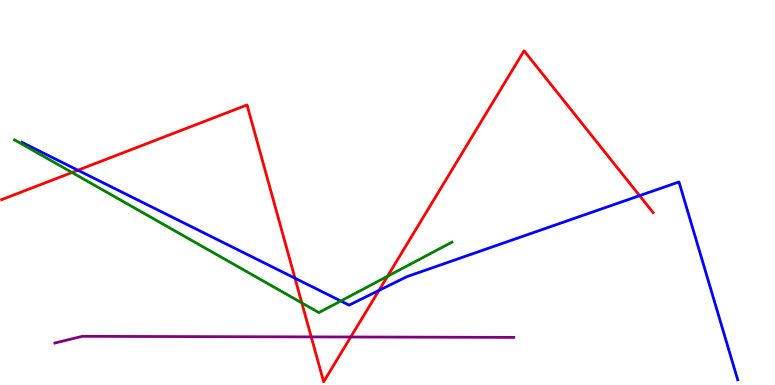[{'lines': ['blue', 'red'], 'intersections': [{'x': 1.01, 'y': 5.58}, {'x': 3.81, 'y': 2.77}, {'x': 4.89, 'y': 2.46}, {'x': 8.25, 'y': 4.92}]}, {'lines': ['green', 'red'], 'intersections': [{'x': 0.929, 'y': 5.52}, {'x': 3.89, 'y': 2.13}, {'x': 5.0, 'y': 2.82}]}, {'lines': ['purple', 'red'], 'intersections': [{'x': 4.02, 'y': 1.25}, {'x': 4.53, 'y': 1.25}]}, {'lines': ['blue', 'green'], 'intersections': [{'x': 4.4, 'y': 2.18}]}, {'lines': ['blue', 'purple'], 'intersections': []}, {'lines': ['green', 'purple'], 'intersections': []}]